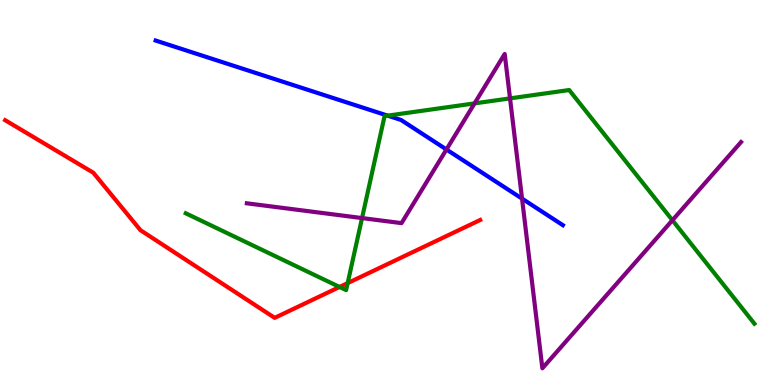[{'lines': ['blue', 'red'], 'intersections': []}, {'lines': ['green', 'red'], 'intersections': [{'x': 4.38, 'y': 2.55}, {'x': 4.49, 'y': 2.65}]}, {'lines': ['purple', 'red'], 'intersections': []}, {'lines': ['blue', 'green'], 'intersections': [{'x': 5.0, 'y': 7.0}]}, {'lines': ['blue', 'purple'], 'intersections': [{'x': 5.76, 'y': 6.12}, {'x': 6.74, 'y': 4.84}]}, {'lines': ['green', 'purple'], 'intersections': [{'x': 4.67, 'y': 4.34}, {'x': 6.12, 'y': 7.31}, {'x': 6.58, 'y': 7.44}, {'x': 8.68, 'y': 4.28}]}]